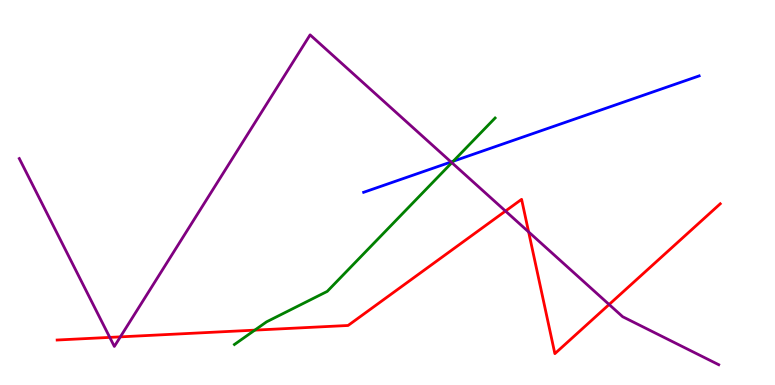[{'lines': ['blue', 'red'], 'intersections': []}, {'lines': ['green', 'red'], 'intersections': [{'x': 3.29, 'y': 1.42}]}, {'lines': ['purple', 'red'], 'intersections': [{'x': 1.42, 'y': 1.24}, {'x': 1.55, 'y': 1.25}, {'x': 6.52, 'y': 4.52}, {'x': 6.82, 'y': 3.98}, {'x': 7.86, 'y': 2.09}]}, {'lines': ['blue', 'green'], 'intersections': [{'x': 5.85, 'y': 5.81}]}, {'lines': ['blue', 'purple'], 'intersections': [{'x': 5.82, 'y': 5.79}]}, {'lines': ['green', 'purple'], 'intersections': [{'x': 5.83, 'y': 5.77}]}]